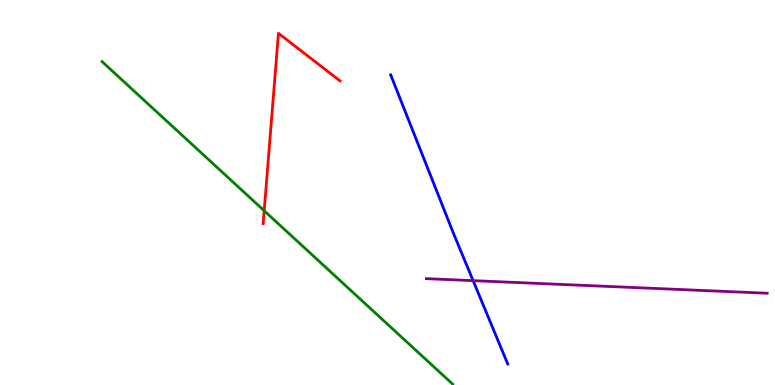[{'lines': ['blue', 'red'], 'intersections': []}, {'lines': ['green', 'red'], 'intersections': [{'x': 3.41, 'y': 4.53}]}, {'lines': ['purple', 'red'], 'intersections': []}, {'lines': ['blue', 'green'], 'intersections': []}, {'lines': ['blue', 'purple'], 'intersections': [{'x': 6.1, 'y': 2.71}]}, {'lines': ['green', 'purple'], 'intersections': []}]